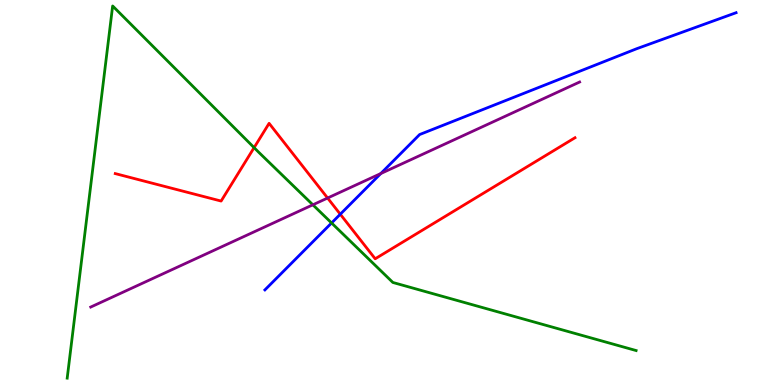[{'lines': ['blue', 'red'], 'intersections': [{'x': 4.39, 'y': 4.44}]}, {'lines': ['green', 'red'], 'intersections': [{'x': 3.28, 'y': 6.17}]}, {'lines': ['purple', 'red'], 'intersections': [{'x': 4.23, 'y': 4.86}]}, {'lines': ['blue', 'green'], 'intersections': [{'x': 4.28, 'y': 4.21}]}, {'lines': ['blue', 'purple'], 'intersections': [{'x': 4.91, 'y': 5.49}]}, {'lines': ['green', 'purple'], 'intersections': [{'x': 4.04, 'y': 4.68}]}]